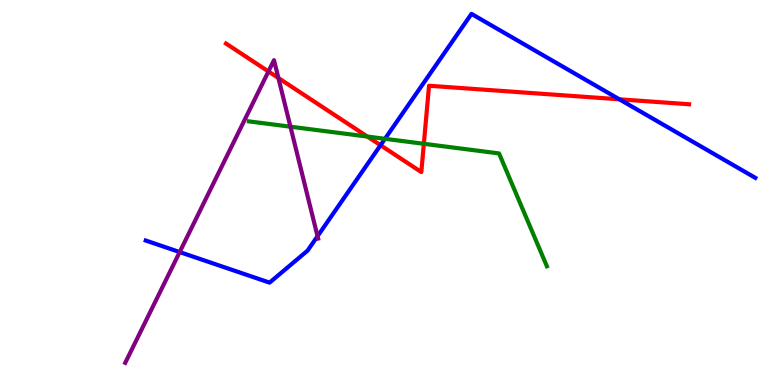[{'lines': ['blue', 'red'], 'intersections': [{'x': 4.91, 'y': 6.23}, {'x': 7.99, 'y': 7.42}]}, {'lines': ['green', 'red'], 'intersections': [{'x': 4.74, 'y': 6.45}, {'x': 5.47, 'y': 6.27}]}, {'lines': ['purple', 'red'], 'intersections': [{'x': 3.46, 'y': 8.14}, {'x': 3.59, 'y': 7.97}]}, {'lines': ['blue', 'green'], 'intersections': [{'x': 4.97, 'y': 6.39}]}, {'lines': ['blue', 'purple'], 'intersections': [{'x': 2.32, 'y': 3.45}, {'x': 4.1, 'y': 3.86}]}, {'lines': ['green', 'purple'], 'intersections': [{'x': 3.75, 'y': 6.71}]}]